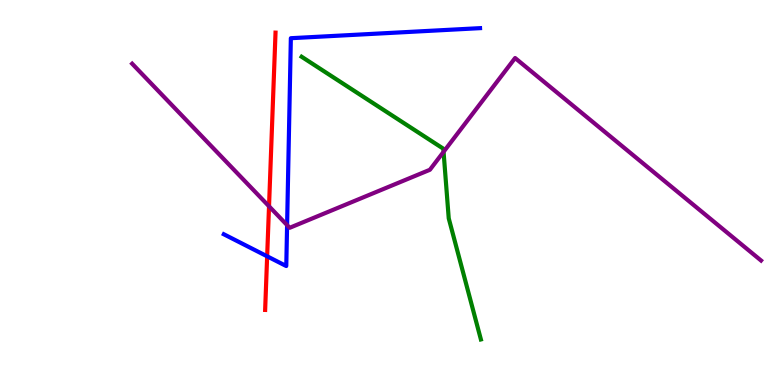[{'lines': ['blue', 'red'], 'intersections': [{'x': 3.45, 'y': 3.34}]}, {'lines': ['green', 'red'], 'intersections': []}, {'lines': ['purple', 'red'], 'intersections': [{'x': 3.47, 'y': 4.64}]}, {'lines': ['blue', 'green'], 'intersections': []}, {'lines': ['blue', 'purple'], 'intersections': [{'x': 3.7, 'y': 4.15}]}, {'lines': ['green', 'purple'], 'intersections': [{'x': 5.72, 'y': 6.06}]}]